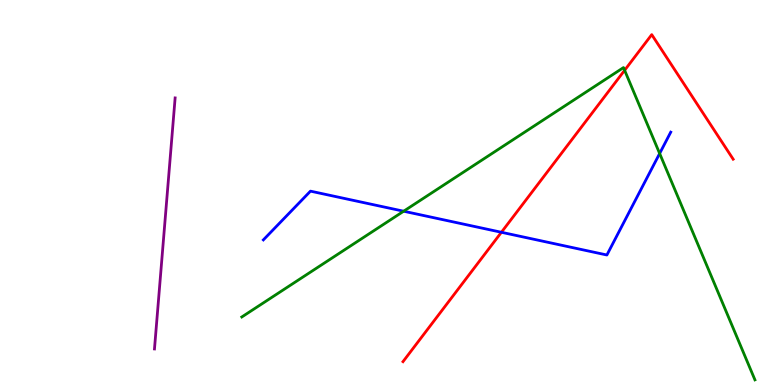[{'lines': ['blue', 'red'], 'intersections': [{'x': 6.47, 'y': 3.97}]}, {'lines': ['green', 'red'], 'intersections': [{'x': 8.06, 'y': 8.17}]}, {'lines': ['purple', 'red'], 'intersections': []}, {'lines': ['blue', 'green'], 'intersections': [{'x': 5.21, 'y': 4.51}, {'x': 8.51, 'y': 6.01}]}, {'lines': ['blue', 'purple'], 'intersections': []}, {'lines': ['green', 'purple'], 'intersections': []}]